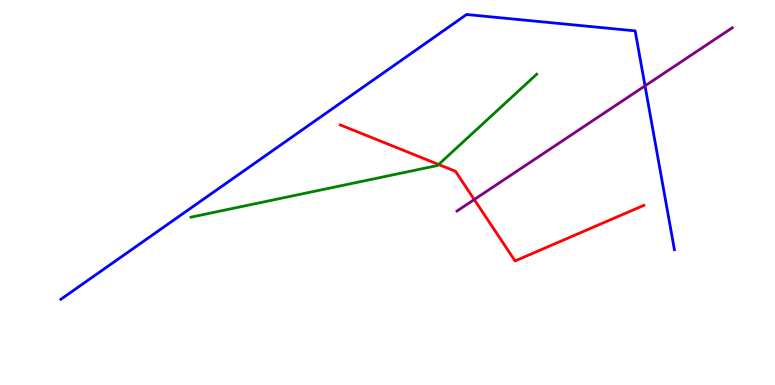[{'lines': ['blue', 'red'], 'intersections': []}, {'lines': ['green', 'red'], 'intersections': [{'x': 5.66, 'y': 5.73}]}, {'lines': ['purple', 'red'], 'intersections': [{'x': 6.12, 'y': 4.82}]}, {'lines': ['blue', 'green'], 'intersections': []}, {'lines': ['blue', 'purple'], 'intersections': [{'x': 8.32, 'y': 7.77}]}, {'lines': ['green', 'purple'], 'intersections': []}]